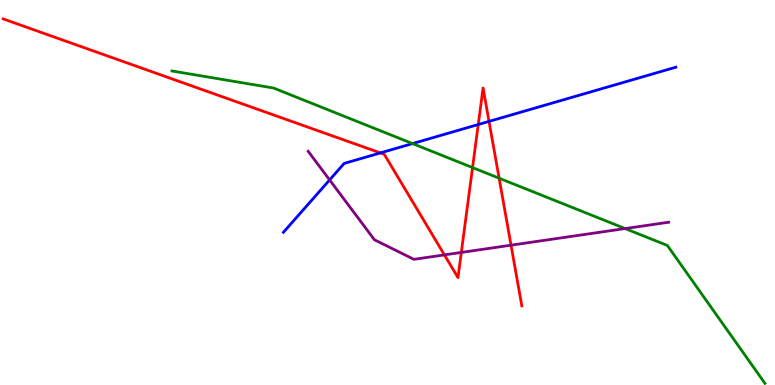[{'lines': ['blue', 'red'], 'intersections': [{'x': 4.91, 'y': 6.03}, {'x': 6.17, 'y': 6.77}, {'x': 6.31, 'y': 6.85}]}, {'lines': ['green', 'red'], 'intersections': [{'x': 6.1, 'y': 5.65}, {'x': 6.44, 'y': 5.37}]}, {'lines': ['purple', 'red'], 'intersections': [{'x': 5.73, 'y': 3.38}, {'x': 5.95, 'y': 3.44}, {'x': 6.59, 'y': 3.63}]}, {'lines': ['blue', 'green'], 'intersections': [{'x': 5.32, 'y': 6.27}]}, {'lines': ['blue', 'purple'], 'intersections': [{'x': 4.25, 'y': 5.33}]}, {'lines': ['green', 'purple'], 'intersections': [{'x': 8.07, 'y': 4.06}]}]